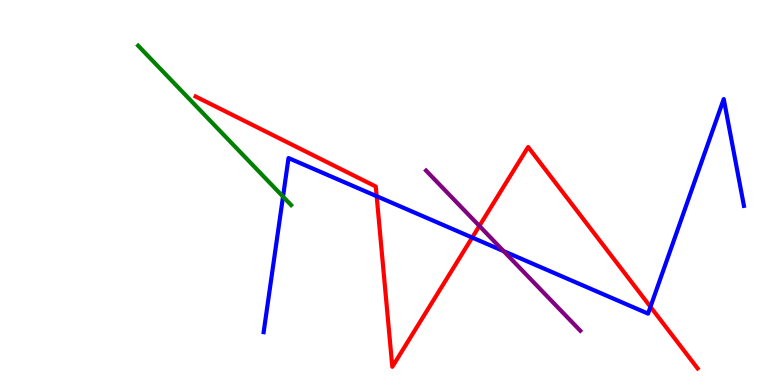[{'lines': ['blue', 'red'], 'intersections': [{'x': 4.86, 'y': 4.9}, {'x': 6.09, 'y': 3.83}, {'x': 8.39, 'y': 2.03}]}, {'lines': ['green', 'red'], 'intersections': []}, {'lines': ['purple', 'red'], 'intersections': [{'x': 6.19, 'y': 4.13}]}, {'lines': ['blue', 'green'], 'intersections': [{'x': 3.65, 'y': 4.89}]}, {'lines': ['blue', 'purple'], 'intersections': [{'x': 6.5, 'y': 3.48}]}, {'lines': ['green', 'purple'], 'intersections': []}]